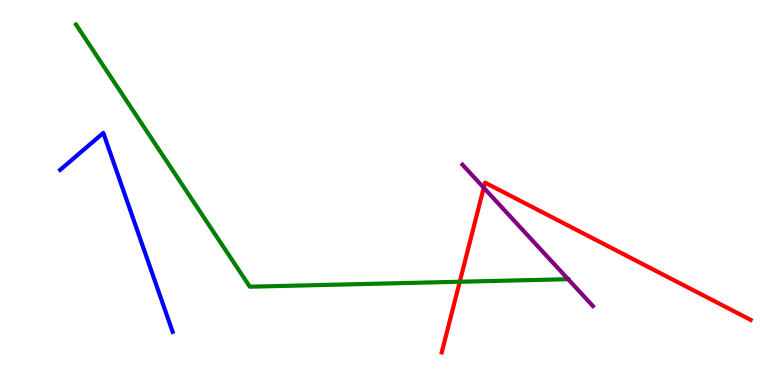[{'lines': ['blue', 'red'], 'intersections': []}, {'lines': ['green', 'red'], 'intersections': [{'x': 5.93, 'y': 2.68}]}, {'lines': ['purple', 'red'], 'intersections': [{'x': 6.24, 'y': 5.12}]}, {'lines': ['blue', 'green'], 'intersections': []}, {'lines': ['blue', 'purple'], 'intersections': []}, {'lines': ['green', 'purple'], 'intersections': [{'x': 7.33, 'y': 2.75}]}]